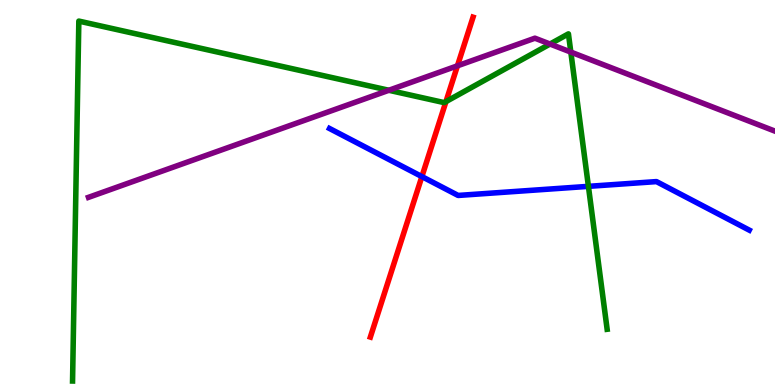[{'lines': ['blue', 'red'], 'intersections': [{'x': 5.44, 'y': 5.41}]}, {'lines': ['green', 'red'], 'intersections': [{'x': 5.75, 'y': 7.36}]}, {'lines': ['purple', 'red'], 'intersections': [{'x': 5.9, 'y': 8.29}]}, {'lines': ['blue', 'green'], 'intersections': [{'x': 7.59, 'y': 5.16}]}, {'lines': ['blue', 'purple'], 'intersections': []}, {'lines': ['green', 'purple'], 'intersections': [{'x': 5.02, 'y': 7.66}, {'x': 7.1, 'y': 8.86}, {'x': 7.37, 'y': 8.65}]}]